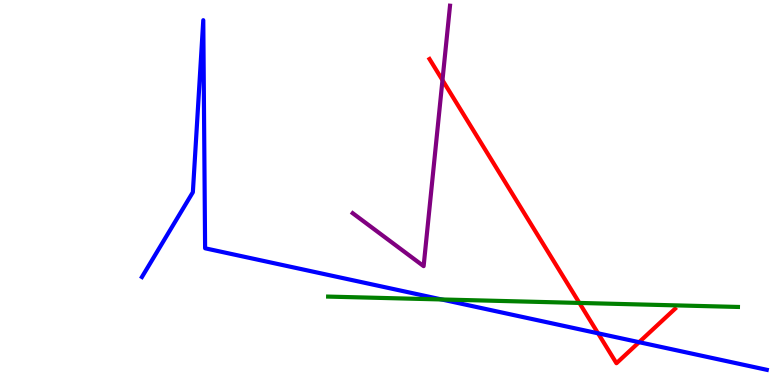[{'lines': ['blue', 'red'], 'intersections': [{'x': 7.72, 'y': 1.34}, {'x': 8.25, 'y': 1.11}]}, {'lines': ['green', 'red'], 'intersections': [{'x': 7.48, 'y': 2.13}]}, {'lines': ['purple', 'red'], 'intersections': [{'x': 5.71, 'y': 7.92}]}, {'lines': ['blue', 'green'], 'intersections': [{'x': 5.7, 'y': 2.22}]}, {'lines': ['blue', 'purple'], 'intersections': []}, {'lines': ['green', 'purple'], 'intersections': []}]